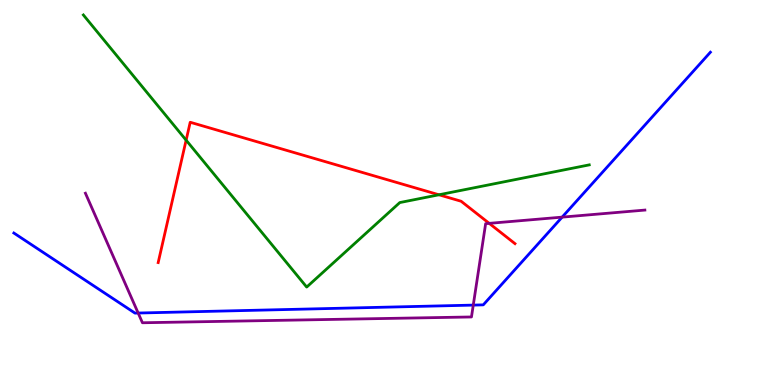[{'lines': ['blue', 'red'], 'intersections': []}, {'lines': ['green', 'red'], 'intersections': [{'x': 2.4, 'y': 6.36}, {'x': 5.66, 'y': 4.94}]}, {'lines': ['purple', 'red'], 'intersections': [{'x': 6.31, 'y': 4.2}]}, {'lines': ['blue', 'green'], 'intersections': []}, {'lines': ['blue', 'purple'], 'intersections': [{'x': 1.78, 'y': 1.87}, {'x': 6.11, 'y': 2.08}, {'x': 7.25, 'y': 4.36}]}, {'lines': ['green', 'purple'], 'intersections': []}]